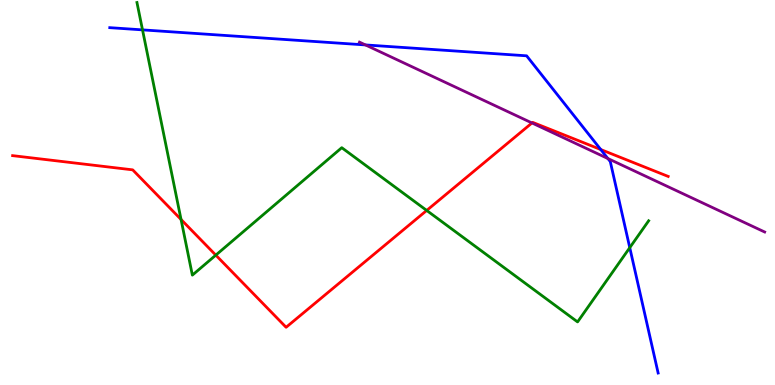[{'lines': ['blue', 'red'], 'intersections': [{'x': 7.75, 'y': 6.12}]}, {'lines': ['green', 'red'], 'intersections': [{'x': 2.34, 'y': 4.3}, {'x': 2.78, 'y': 3.37}, {'x': 5.51, 'y': 4.53}]}, {'lines': ['purple', 'red'], 'intersections': [{'x': 6.86, 'y': 6.81}]}, {'lines': ['blue', 'green'], 'intersections': [{'x': 1.84, 'y': 9.22}, {'x': 8.13, 'y': 3.57}]}, {'lines': ['blue', 'purple'], 'intersections': [{'x': 4.72, 'y': 8.83}, {'x': 7.84, 'y': 5.88}]}, {'lines': ['green', 'purple'], 'intersections': []}]